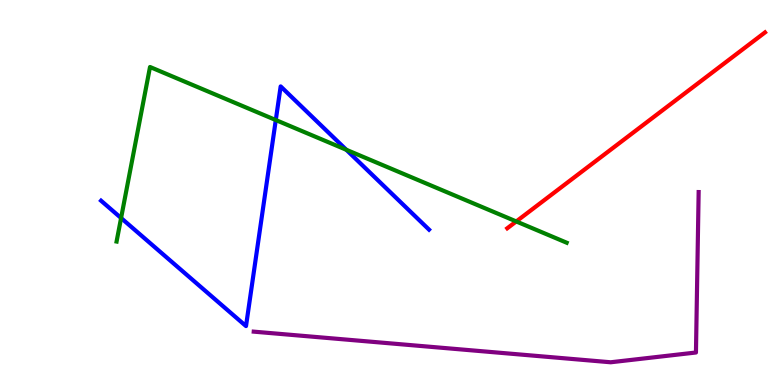[{'lines': ['blue', 'red'], 'intersections': []}, {'lines': ['green', 'red'], 'intersections': [{'x': 6.66, 'y': 4.25}]}, {'lines': ['purple', 'red'], 'intersections': []}, {'lines': ['blue', 'green'], 'intersections': [{'x': 1.56, 'y': 4.34}, {'x': 3.56, 'y': 6.88}, {'x': 4.47, 'y': 6.11}]}, {'lines': ['blue', 'purple'], 'intersections': []}, {'lines': ['green', 'purple'], 'intersections': []}]